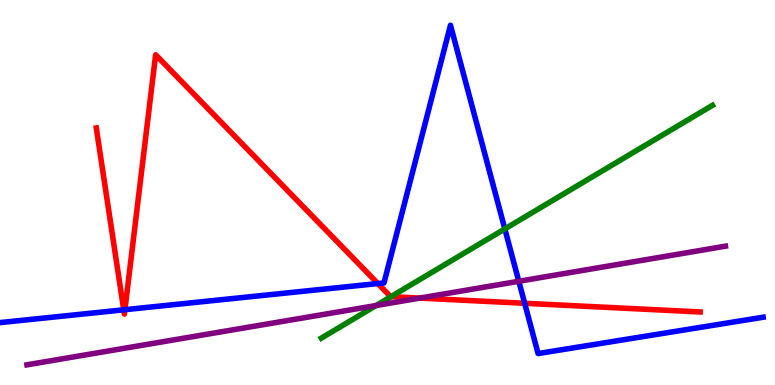[{'lines': ['blue', 'red'], 'intersections': [{'x': 1.6, 'y': 1.95}, {'x': 1.61, 'y': 1.96}, {'x': 4.88, 'y': 2.64}, {'x': 6.77, 'y': 2.12}]}, {'lines': ['green', 'red'], 'intersections': [{'x': 5.04, 'y': 2.29}]}, {'lines': ['purple', 'red'], 'intersections': [{'x': 5.42, 'y': 2.26}]}, {'lines': ['blue', 'green'], 'intersections': [{'x': 6.51, 'y': 4.05}]}, {'lines': ['blue', 'purple'], 'intersections': [{'x': 6.69, 'y': 2.69}]}, {'lines': ['green', 'purple'], 'intersections': [{'x': 4.85, 'y': 2.06}]}]